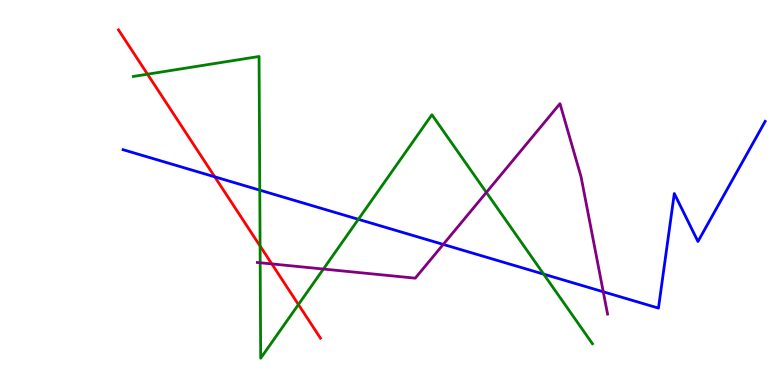[{'lines': ['blue', 'red'], 'intersections': [{'x': 2.77, 'y': 5.41}]}, {'lines': ['green', 'red'], 'intersections': [{'x': 1.9, 'y': 8.07}, {'x': 3.36, 'y': 3.61}, {'x': 3.85, 'y': 2.09}]}, {'lines': ['purple', 'red'], 'intersections': [{'x': 3.51, 'y': 3.14}]}, {'lines': ['blue', 'green'], 'intersections': [{'x': 3.35, 'y': 5.06}, {'x': 4.62, 'y': 4.3}, {'x': 7.01, 'y': 2.88}]}, {'lines': ['blue', 'purple'], 'intersections': [{'x': 5.72, 'y': 3.65}, {'x': 7.78, 'y': 2.42}]}, {'lines': ['green', 'purple'], 'intersections': [{'x': 3.36, 'y': 3.17}, {'x': 4.17, 'y': 3.01}, {'x': 6.28, 'y': 5.0}]}]